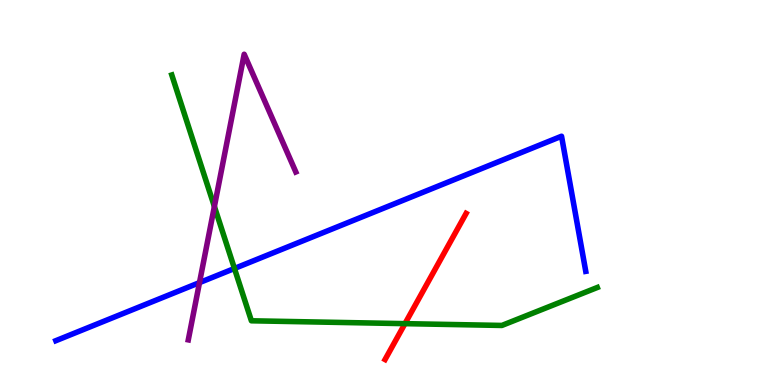[{'lines': ['blue', 'red'], 'intersections': []}, {'lines': ['green', 'red'], 'intersections': [{'x': 5.23, 'y': 1.59}]}, {'lines': ['purple', 'red'], 'intersections': []}, {'lines': ['blue', 'green'], 'intersections': [{'x': 3.03, 'y': 3.03}]}, {'lines': ['blue', 'purple'], 'intersections': [{'x': 2.57, 'y': 2.66}]}, {'lines': ['green', 'purple'], 'intersections': [{'x': 2.77, 'y': 4.64}]}]